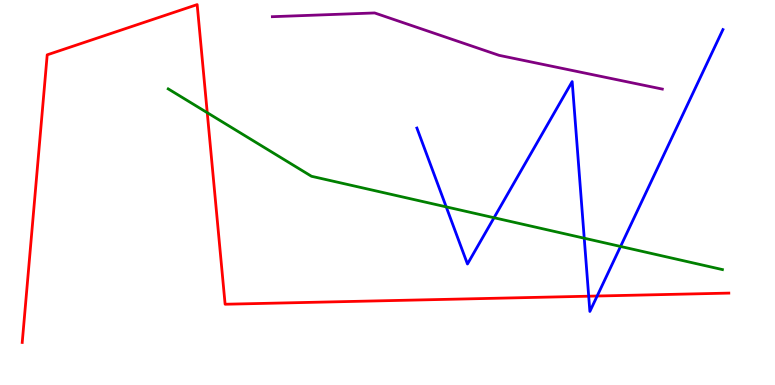[{'lines': ['blue', 'red'], 'intersections': [{'x': 7.6, 'y': 2.31}, {'x': 7.71, 'y': 2.31}]}, {'lines': ['green', 'red'], 'intersections': [{'x': 2.67, 'y': 7.07}]}, {'lines': ['purple', 'red'], 'intersections': []}, {'lines': ['blue', 'green'], 'intersections': [{'x': 5.76, 'y': 4.63}, {'x': 6.37, 'y': 4.34}, {'x': 7.54, 'y': 3.81}, {'x': 8.01, 'y': 3.6}]}, {'lines': ['blue', 'purple'], 'intersections': []}, {'lines': ['green', 'purple'], 'intersections': []}]